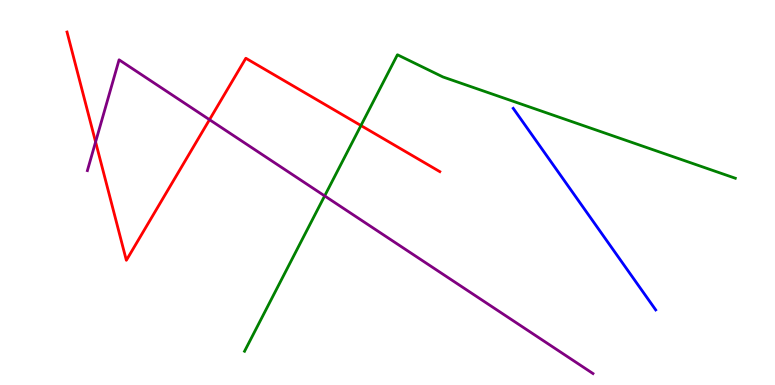[{'lines': ['blue', 'red'], 'intersections': []}, {'lines': ['green', 'red'], 'intersections': [{'x': 4.66, 'y': 6.74}]}, {'lines': ['purple', 'red'], 'intersections': [{'x': 1.23, 'y': 6.31}, {'x': 2.7, 'y': 6.89}]}, {'lines': ['blue', 'green'], 'intersections': []}, {'lines': ['blue', 'purple'], 'intersections': []}, {'lines': ['green', 'purple'], 'intersections': [{'x': 4.19, 'y': 4.91}]}]